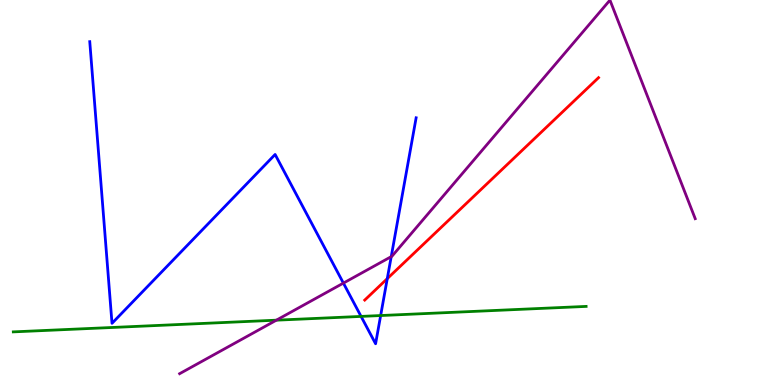[{'lines': ['blue', 'red'], 'intersections': [{'x': 5.0, 'y': 2.76}]}, {'lines': ['green', 'red'], 'intersections': []}, {'lines': ['purple', 'red'], 'intersections': []}, {'lines': ['blue', 'green'], 'intersections': [{'x': 4.66, 'y': 1.78}, {'x': 4.91, 'y': 1.8}]}, {'lines': ['blue', 'purple'], 'intersections': [{'x': 4.43, 'y': 2.65}, {'x': 5.05, 'y': 3.33}]}, {'lines': ['green', 'purple'], 'intersections': [{'x': 3.57, 'y': 1.68}]}]